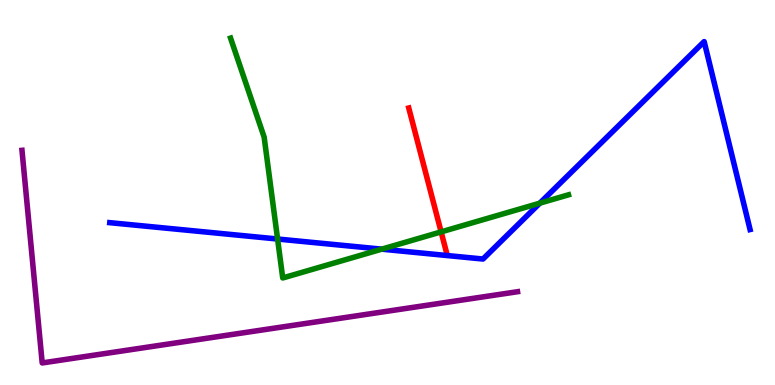[{'lines': ['blue', 'red'], 'intersections': []}, {'lines': ['green', 'red'], 'intersections': [{'x': 5.69, 'y': 3.98}]}, {'lines': ['purple', 'red'], 'intersections': []}, {'lines': ['blue', 'green'], 'intersections': [{'x': 3.58, 'y': 3.79}, {'x': 4.93, 'y': 3.53}, {'x': 6.97, 'y': 4.72}]}, {'lines': ['blue', 'purple'], 'intersections': []}, {'lines': ['green', 'purple'], 'intersections': []}]